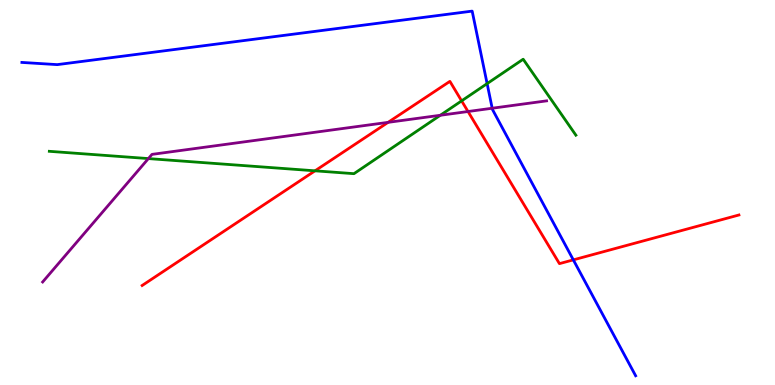[{'lines': ['blue', 'red'], 'intersections': [{'x': 7.4, 'y': 3.25}]}, {'lines': ['green', 'red'], 'intersections': [{'x': 4.06, 'y': 5.56}, {'x': 5.96, 'y': 7.38}]}, {'lines': ['purple', 'red'], 'intersections': [{'x': 5.01, 'y': 6.82}, {'x': 6.04, 'y': 7.1}]}, {'lines': ['blue', 'green'], 'intersections': [{'x': 6.29, 'y': 7.83}]}, {'lines': ['blue', 'purple'], 'intersections': [{'x': 6.35, 'y': 7.19}]}, {'lines': ['green', 'purple'], 'intersections': [{'x': 1.91, 'y': 5.88}, {'x': 5.68, 'y': 7.01}]}]